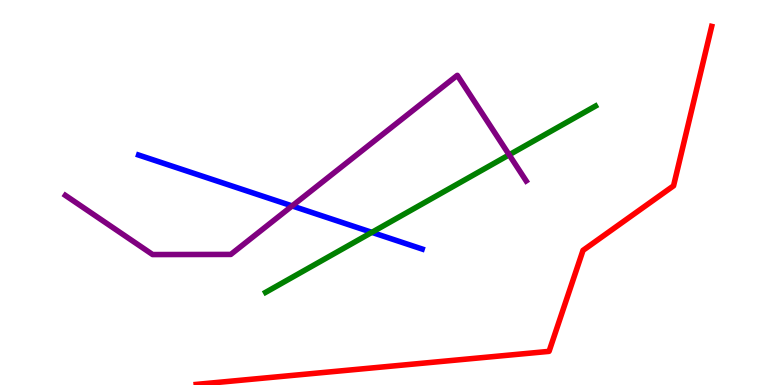[{'lines': ['blue', 'red'], 'intersections': []}, {'lines': ['green', 'red'], 'intersections': []}, {'lines': ['purple', 'red'], 'intersections': []}, {'lines': ['blue', 'green'], 'intersections': [{'x': 4.8, 'y': 3.96}]}, {'lines': ['blue', 'purple'], 'intersections': [{'x': 3.77, 'y': 4.65}]}, {'lines': ['green', 'purple'], 'intersections': [{'x': 6.57, 'y': 5.98}]}]